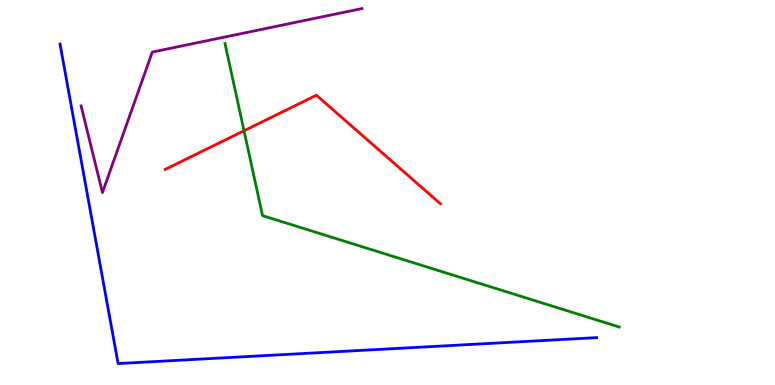[{'lines': ['blue', 'red'], 'intersections': []}, {'lines': ['green', 'red'], 'intersections': [{'x': 3.15, 'y': 6.6}]}, {'lines': ['purple', 'red'], 'intersections': []}, {'lines': ['blue', 'green'], 'intersections': []}, {'lines': ['blue', 'purple'], 'intersections': []}, {'lines': ['green', 'purple'], 'intersections': []}]